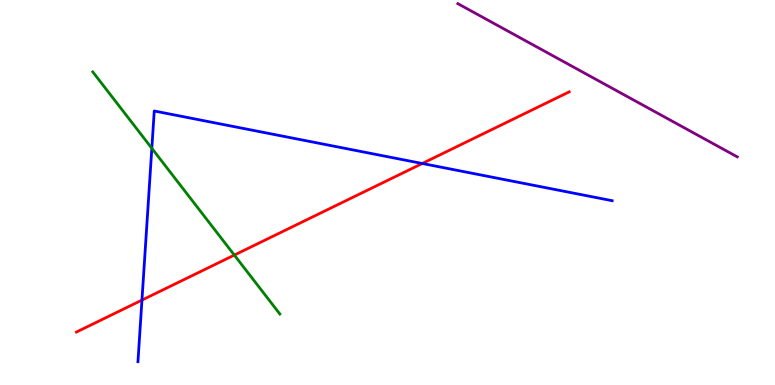[{'lines': ['blue', 'red'], 'intersections': [{'x': 1.83, 'y': 2.21}, {'x': 5.45, 'y': 5.75}]}, {'lines': ['green', 'red'], 'intersections': [{'x': 3.02, 'y': 3.37}]}, {'lines': ['purple', 'red'], 'intersections': []}, {'lines': ['blue', 'green'], 'intersections': [{'x': 1.96, 'y': 6.15}]}, {'lines': ['blue', 'purple'], 'intersections': []}, {'lines': ['green', 'purple'], 'intersections': []}]